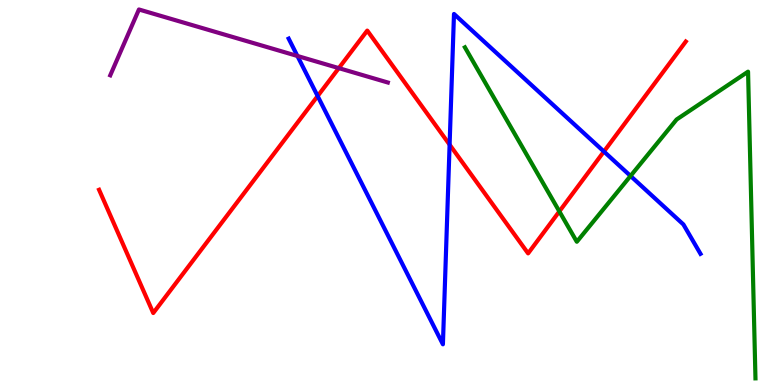[{'lines': ['blue', 'red'], 'intersections': [{'x': 4.1, 'y': 7.5}, {'x': 5.8, 'y': 6.24}, {'x': 7.79, 'y': 6.06}]}, {'lines': ['green', 'red'], 'intersections': [{'x': 7.22, 'y': 4.51}]}, {'lines': ['purple', 'red'], 'intersections': [{'x': 4.37, 'y': 8.23}]}, {'lines': ['blue', 'green'], 'intersections': [{'x': 8.14, 'y': 5.43}]}, {'lines': ['blue', 'purple'], 'intersections': [{'x': 3.84, 'y': 8.55}]}, {'lines': ['green', 'purple'], 'intersections': []}]